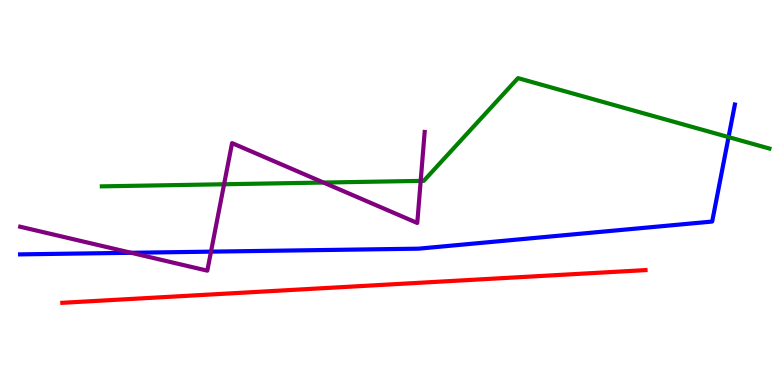[{'lines': ['blue', 'red'], 'intersections': []}, {'lines': ['green', 'red'], 'intersections': []}, {'lines': ['purple', 'red'], 'intersections': []}, {'lines': ['blue', 'green'], 'intersections': [{'x': 9.4, 'y': 6.44}]}, {'lines': ['blue', 'purple'], 'intersections': [{'x': 1.69, 'y': 3.43}, {'x': 2.72, 'y': 3.46}]}, {'lines': ['green', 'purple'], 'intersections': [{'x': 2.89, 'y': 5.21}, {'x': 4.17, 'y': 5.26}, {'x': 5.43, 'y': 5.3}]}]